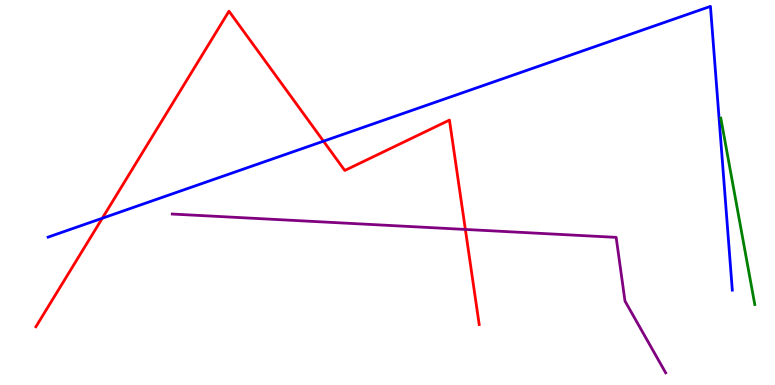[{'lines': ['blue', 'red'], 'intersections': [{'x': 1.32, 'y': 4.33}, {'x': 4.17, 'y': 6.33}]}, {'lines': ['green', 'red'], 'intersections': []}, {'lines': ['purple', 'red'], 'intersections': [{'x': 6.0, 'y': 4.04}]}, {'lines': ['blue', 'green'], 'intersections': []}, {'lines': ['blue', 'purple'], 'intersections': []}, {'lines': ['green', 'purple'], 'intersections': []}]